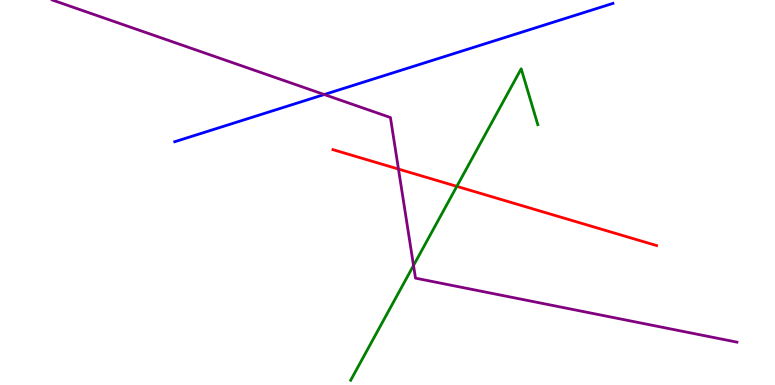[{'lines': ['blue', 'red'], 'intersections': []}, {'lines': ['green', 'red'], 'intersections': [{'x': 5.89, 'y': 5.16}]}, {'lines': ['purple', 'red'], 'intersections': [{'x': 5.14, 'y': 5.61}]}, {'lines': ['blue', 'green'], 'intersections': []}, {'lines': ['blue', 'purple'], 'intersections': [{'x': 4.18, 'y': 7.54}]}, {'lines': ['green', 'purple'], 'intersections': [{'x': 5.34, 'y': 3.1}]}]